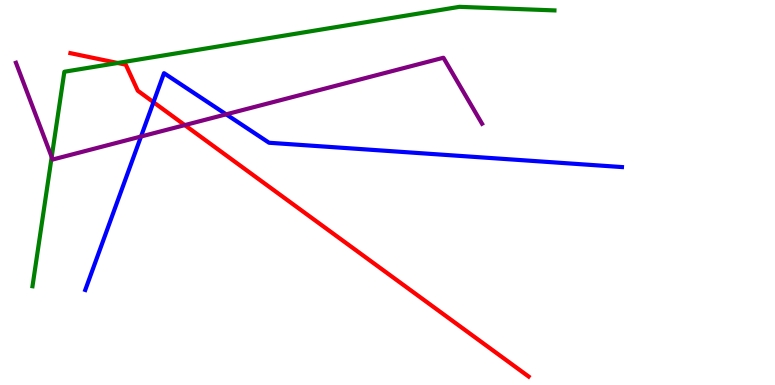[{'lines': ['blue', 'red'], 'intersections': [{'x': 1.98, 'y': 7.35}]}, {'lines': ['green', 'red'], 'intersections': [{'x': 1.52, 'y': 8.36}]}, {'lines': ['purple', 'red'], 'intersections': [{'x': 2.38, 'y': 6.75}]}, {'lines': ['blue', 'green'], 'intersections': []}, {'lines': ['blue', 'purple'], 'intersections': [{'x': 1.82, 'y': 6.45}, {'x': 2.92, 'y': 7.03}]}, {'lines': ['green', 'purple'], 'intersections': [{'x': 0.667, 'y': 5.92}]}]